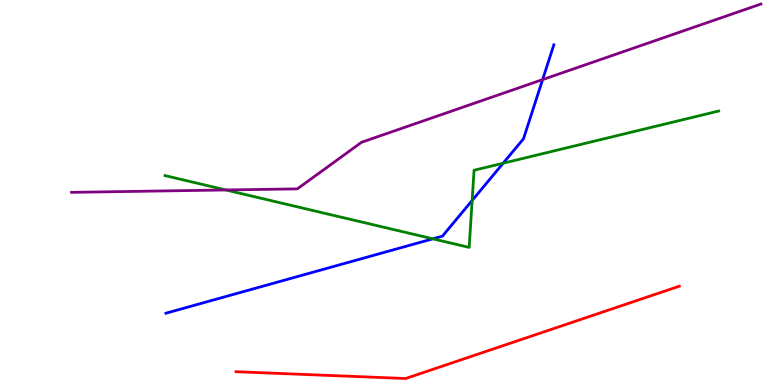[{'lines': ['blue', 'red'], 'intersections': []}, {'lines': ['green', 'red'], 'intersections': []}, {'lines': ['purple', 'red'], 'intersections': []}, {'lines': ['blue', 'green'], 'intersections': [{'x': 5.59, 'y': 3.8}, {'x': 6.09, 'y': 4.79}, {'x': 6.49, 'y': 5.76}]}, {'lines': ['blue', 'purple'], 'intersections': [{'x': 7.0, 'y': 7.93}]}, {'lines': ['green', 'purple'], 'intersections': [{'x': 2.91, 'y': 5.07}]}]